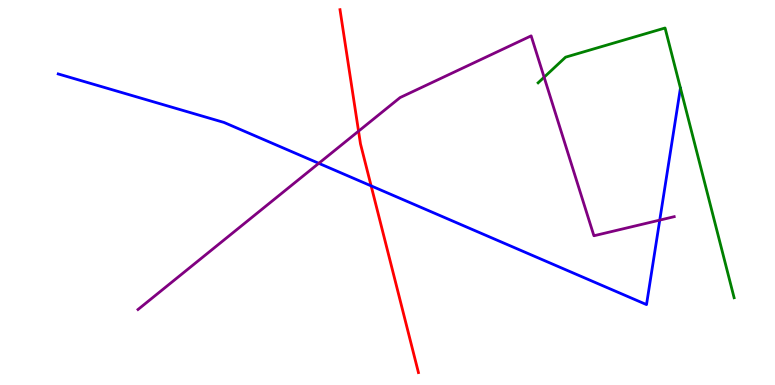[{'lines': ['blue', 'red'], 'intersections': [{'x': 4.79, 'y': 5.17}]}, {'lines': ['green', 'red'], 'intersections': []}, {'lines': ['purple', 'red'], 'intersections': [{'x': 4.63, 'y': 6.59}]}, {'lines': ['blue', 'green'], 'intersections': []}, {'lines': ['blue', 'purple'], 'intersections': [{'x': 4.11, 'y': 5.76}, {'x': 8.51, 'y': 4.28}]}, {'lines': ['green', 'purple'], 'intersections': [{'x': 7.02, 'y': 7.99}]}]